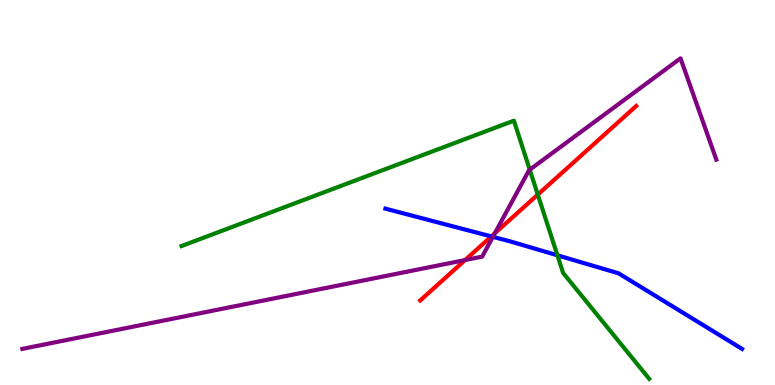[{'lines': ['blue', 'red'], 'intersections': [{'x': 6.34, 'y': 3.86}]}, {'lines': ['green', 'red'], 'intersections': [{'x': 6.94, 'y': 4.95}]}, {'lines': ['purple', 'red'], 'intersections': [{'x': 6.0, 'y': 3.25}, {'x': 6.38, 'y': 3.94}]}, {'lines': ['blue', 'green'], 'intersections': [{'x': 7.19, 'y': 3.37}]}, {'lines': ['blue', 'purple'], 'intersections': [{'x': 6.36, 'y': 3.85}]}, {'lines': ['green', 'purple'], 'intersections': [{'x': 6.84, 'y': 5.59}]}]